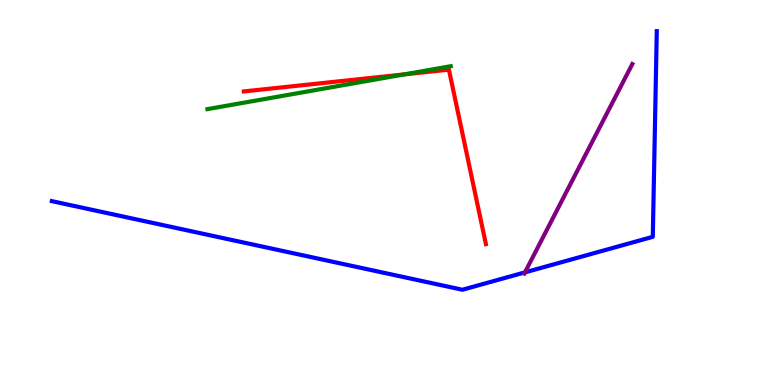[{'lines': ['blue', 'red'], 'intersections': []}, {'lines': ['green', 'red'], 'intersections': [{'x': 5.22, 'y': 8.07}]}, {'lines': ['purple', 'red'], 'intersections': []}, {'lines': ['blue', 'green'], 'intersections': []}, {'lines': ['blue', 'purple'], 'intersections': [{'x': 6.77, 'y': 2.93}]}, {'lines': ['green', 'purple'], 'intersections': []}]